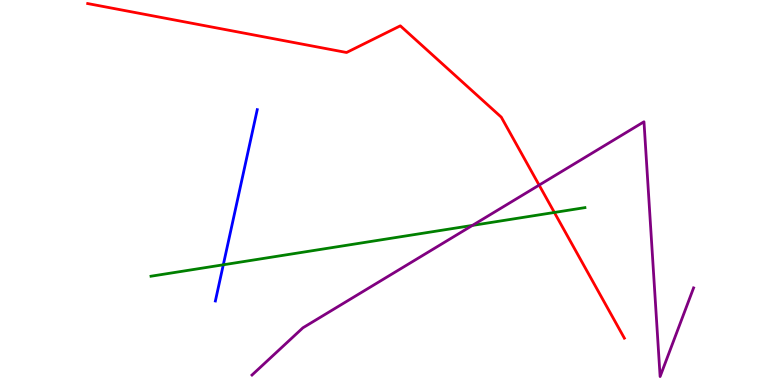[{'lines': ['blue', 'red'], 'intersections': []}, {'lines': ['green', 'red'], 'intersections': [{'x': 7.15, 'y': 4.48}]}, {'lines': ['purple', 'red'], 'intersections': [{'x': 6.96, 'y': 5.19}]}, {'lines': ['blue', 'green'], 'intersections': [{'x': 2.88, 'y': 3.12}]}, {'lines': ['blue', 'purple'], 'intersections': []}, {'lines': ['green', 'purple'], 'intersections': [{'x': 6.1, 'y': 4.15}]}]